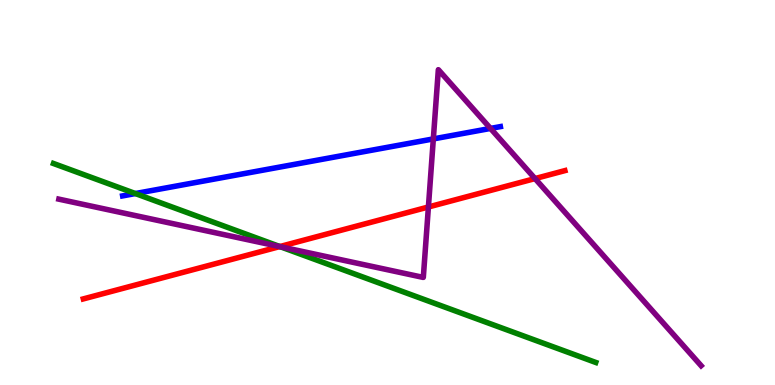[{'lines': ['blue', 'red'], 'intersections': []}, {'lines': ['green', 'red'], 'intersections': [{'x': 3.61, 'y': 3.6}]}, {'lines': ['purple', 'red'], 'intersections': [{'x': 3.61, 'y': 3.6}, {'x': 5.53, 'y': 4.62}, {'x': 6.9, 'y': 5.36}]}, {'lines': ['blue', 'green'], 'intersections': [{'x': 1.75, 'y': 4.97}]}, {'lines': ['blue', 'purple'], 'intersections': [{'x': 5.59, 'y': 6.39}, {'x': 6.33, 'y': 6.66}]}, {'lines': ['green', 'purple'], 'intersections': [{'x': 3.62, 'y': 3.59}]}]